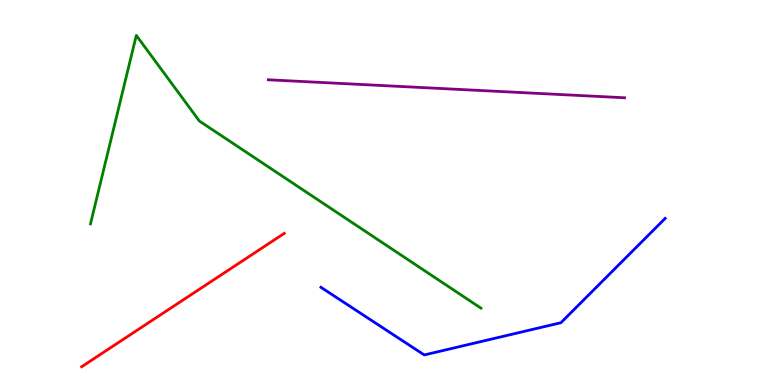[{'lines': ['blue', 'red'], 'intersections': []}, {'lines': ['green', 'red'], 'intersections': []}, {'lines': ['purple', 'red'], 'intersections': []}, {'lines': ['blue', 'green'], 'intersections': []}, {'lines': ['blue', 'purple'], 'intersections': []}, {'lines': ['green', 'purple'], 'intersections': []}]